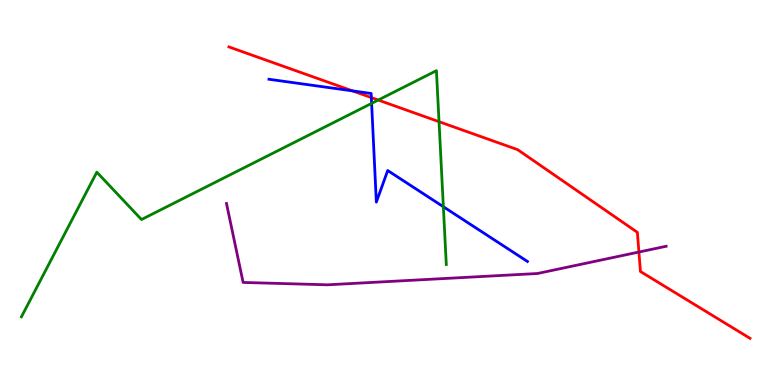[{'lines': ['blue', 'red'], 'intersections': [{'x': 4.55, 'y': 7.64}, {'x': 4.79, 'y': 7.47}]}, {'lines': ['green', 'red'], 'intersections': [{'x': 4.88, 'y': 7.4}, {'x': 5.66, 'y': 6.84}]}, {'lines': ['purple', 'red'], 'intersections': [{'x': 8.24, 'y': 3.45}]}, {'lines': ['blue', 'green'], 'intersections': [{'x': 4.8, 'y': 7.31}, {'x': 5.72, 'y': 4.63}]}, {'lines': ['blue', 'purple'], 'intersections': []}, {'lines': ['green', 'purple'], 'intersections': []}]